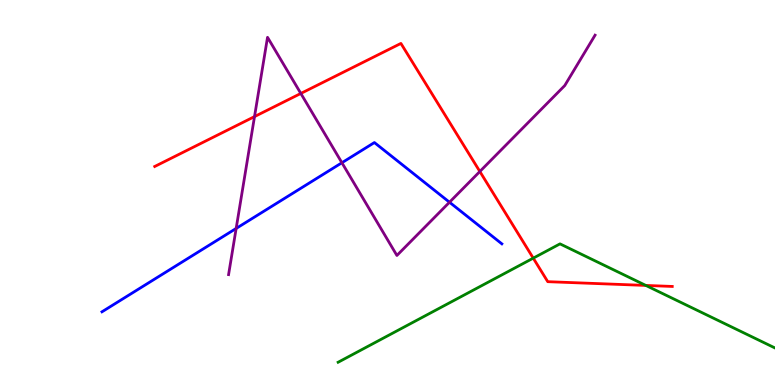[{'lines': ['blue', 'red'], 'intersections': []}, {'lines': ['green', 'red'], 'intersections': [{'x': 6.88, 'y': 3.29}, {'x': 8.33, 'y': 2.59}]}, {'lines': ['purple', 'red'], 'intersections': [{'x': 3.28, 'y': 6.97}, {'x': 3.88, 'y': 7.57}, {'x': 6.19, 'y': 5.55}]}, {'lines': ['blue', 'green'], 'intersections': []}, {'lines': ['blue', 'purple'], 'intersections': [{'x': 3.05, 'y': 4.07}, {'x': 4.41, 'y': 5.77}, {'x': 5.8, 'y': 4.75}]}, {'lines': ['green', 'purple'], 'intersections': []}]